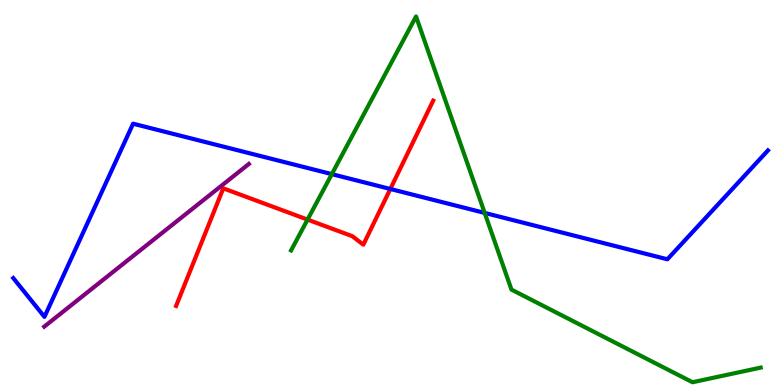[{'lines': ['blue', 'red'], 'intersections': [{'x': 5.04, 'y': 5.09}]}, {'lines': ['green', 'red'], 'intersections': [{'x': 3.97, 'y': 4.3}]}, {'lines': ['purple', 'red'], 'intersections': []}, {'lines': ['blue', 'green'], 'intersections': [{'x': 4.28, 'y': 5.48}, {'x': 6.25, 'y': 4.47}]}, {'lines': ['blue', 'purple'], 'intersections': []}, {'lines': ['green', 'purple'], 'intersections': []}]